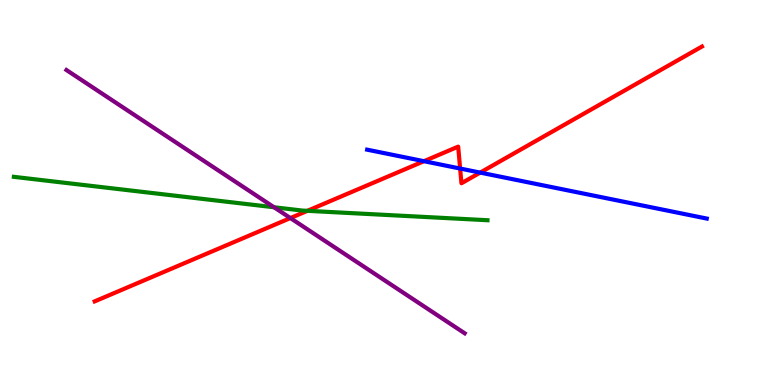[{'lines': ['blue', 'red'], 'intersections': [{'x': 5.47, 'y': 5.81}, {'x': 5.94, 'y': 5.62}, {'x': 6.2, 'y': 5.52}]}, {'lines': ['green', 'red'], 'intersections': [{'x': 3.97, 'y': 4.52}]}, {'lines': ['purple', 'red'], 'intersections': [{'x': 3.75, 'y': 4.34}]}, {'lines': ['blue', 'green'], 'intersections': []}, {'lines': ['blue', 'purple'], 'intersections': []}, {'lines': ['green', 'purple'], 'intersections': [{'x': 3.54, 'y': 4.62}]}]